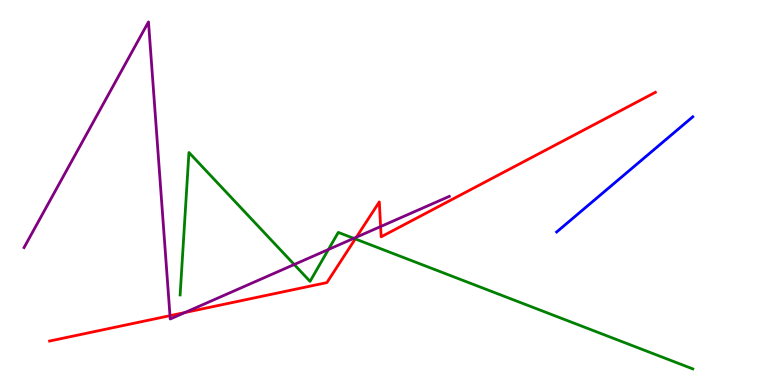[{'lines': ['blue', 'red'], 'intersections': []}, {'lines': ['green', 'red'], 'intersections': [{'x': 4.58, 'y': 3.79}]}, {'lines': ['purple', 'red'], 'intersections': [{'x': 2.19, 'y': 1.8}, {'x': 2.39, 'y': 1.88}, {'x': 4.6, 'y': 3.84}, {'x': 4.91, 'y': 4.12}]}, {'lines': ['blue', 'green'], 'intersections': []}, {'lines': ['blue', 'purple'], 'intersections': []}, {'lines': ['green', 'purple'], 'intersections': [{'x': 3.8, 'y': 3.13}, {'x': 4.24, 'y': 3.52}, {'x': 4.56, 'y': 3.81}]}]